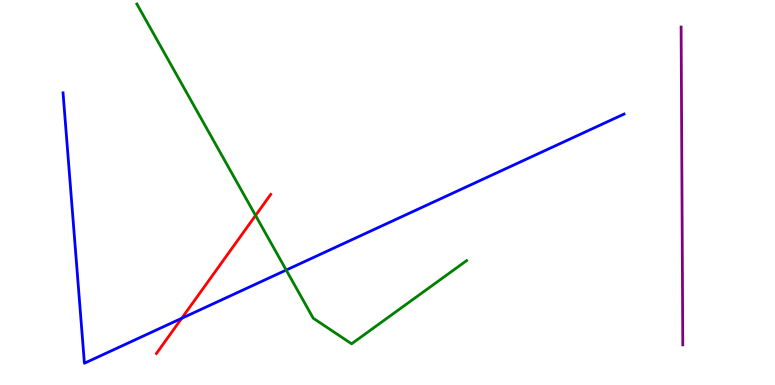[{'lines': ['blue', 'red'], 'intersections': [{'x': 2.34, 'y': 1.73}]}, {'lines': ['green', 'red'], 'intersections': [{'x': 3.3, 'y': 4.4}]}, {'lines': ['purple', 'red'], 'intersections': []}, {'lines': ['blue', 'green'], 'intersections': [{'x': 3.69, 'y': 2.99}]}, {'lines': ['blue', 'purple'], 'intersections': []}, {'lines': ['green', 'purple'], 'intersections': []}]